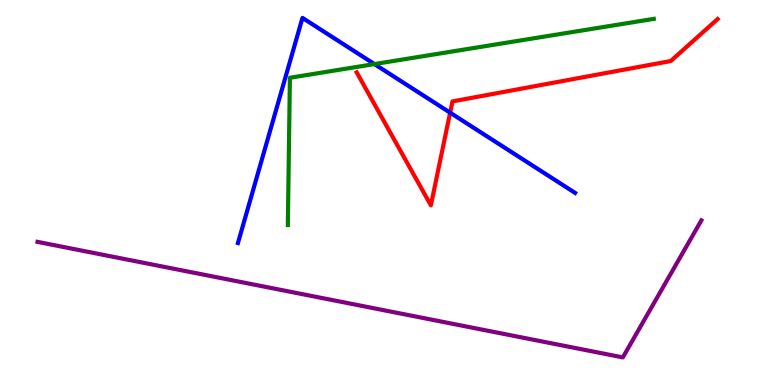[{'lines': ['blue', 'red'], 'intersections': [{'x': 5.81, 'y': 7.07}]}, {'lines': ['green', 'red'], 'intersections': []}, {'lines': ['purple', 'red'], 'intersections': []}, {'lines': ['blue', 'green'], 'intersections': [{'x': 4.83, 'y': 8.34}]}, {'lines': ['blue', 'purple'], 'intersections': []}, {'lines': ['green', 'purple'], 'intersections': []}]